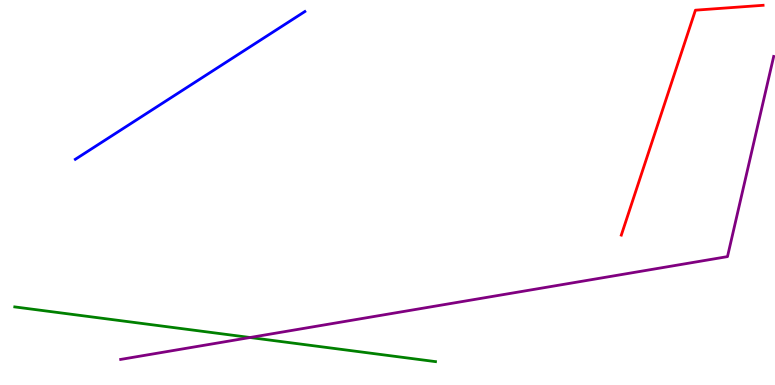[{'lines': ['blue', 'red'], 'intersections': []}, {'lines': ['green', 'red'], 'intersections': []}, {'lines': ['purple', 'red'], 'intersections': []}, {'lines': ['blue', 'green'], 'intersections': []}, {'lines': ['blue', 'purple'], 'intersections': []}, {'lines': ['green', 'purple'], 'intersections': [{'x': 3.23, 'y': 1.23}]}]